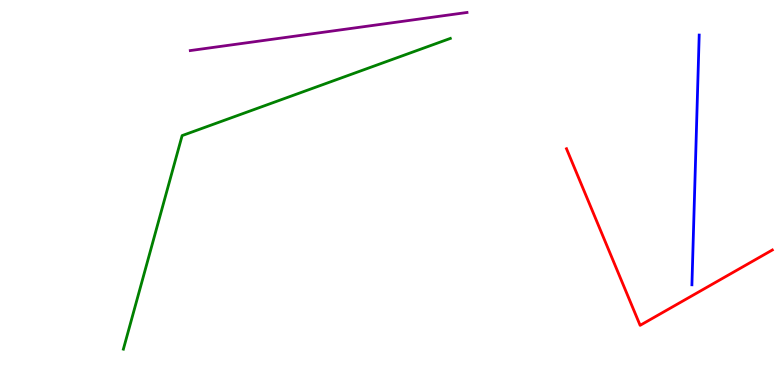[{'lines': ['blue', 'red'], 'intersections': []}, {'lines': ['green', 'red'], 'intersections': []}, {'lines': ['purple', 'red'], 'intersections': []}, {'lines': ['blue', 'green'], 'intersections': []}, {'lines': ['blue', 'purple'], 'intersections': []}, {'lines': ['green', 'purple'], 'intersections': []}]